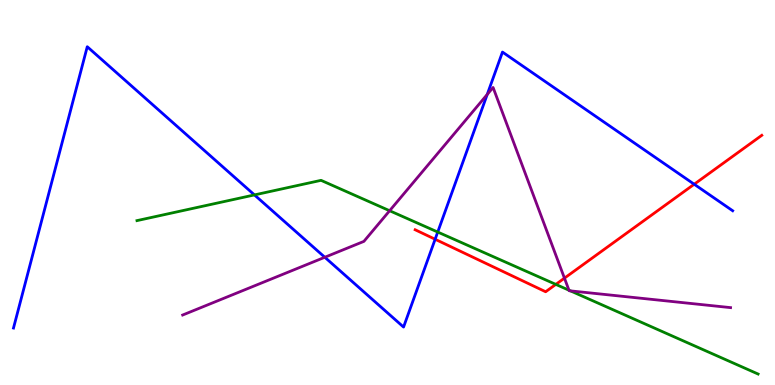[{'lines': ['blue', 'red'], 'intersections': [{'x': 5.61, 'y': 3.79}, {'x': 8.96, 'y': 5.21}]}, {'lines': ['green', 'red'], 'intersections': [{'x': 7.17, 'y': 2.61}]}, {'lines': ['purple', 'red'], 'intersections': [{'x': 7.28, 'y': 2.78}]}, {'lines': ['blue', 'green'], 'intersections': [{'x': 3.28, 'y': 4.94}, {'x': 5.65, 'y': 3.97}]}, {'lines': ['blue', 'purple'], 'intersections': [{'x': 4.19, 'y': 3.32}, {'x': 6.29, 'y': 7.55}]}, {'lines': ['green', 'purple'], 'intersections': [{'x': 5.03, 'y': 4.53}, {'x': 7.34, 'y': 2.46}, {'x': 7.36, 'y': 2.44}]}]